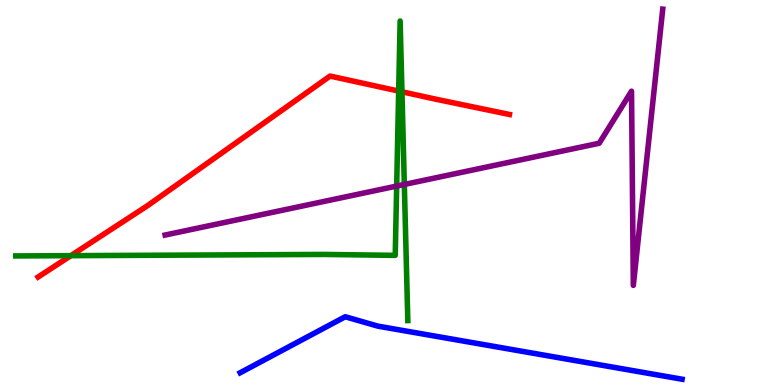[{'lines': ['blue', 'red'], 'intersections': []}, {'lines': ['green', 'red'], 'intersections': [{'x': 0.914, 'y': 3.36}, {'x': 5.14, 'y': 7.63}, {'x': 5.19, 'y': 7.62}]}, {'lines': ['purple', 'red'], 'intersections': []}, {'lines': ['blue', 'green'], 'intersections': []}, {'lines': ['blue', 'purple'], 'intersections': []}, {'lines': ['green', 'purple'], 'intersections': [{'x': 5.12, 'y': 5.17}, {'x': 5.22, 'y': 5.21}]}]